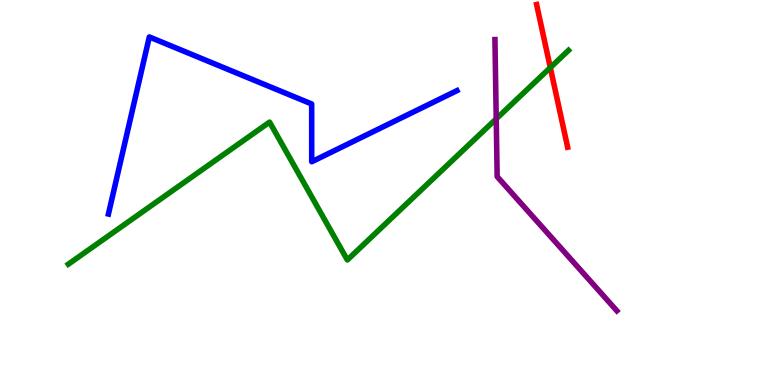[{'lines': ['blue', 'red'], 'intersections': []}, {'lines': ['green', 'red'], 'intersections': [{'x': 7.1, 'y': 8.24}]}, {'lines': ['purple', 'red'], 'intersections': []}, {'lines': ['blue', 'green'], 'intersections': []}, {'lines': ['blue', 'purple'], 'intersections': []}, {'lines': ['green', 'purple'], 'intersections': [{'x': 6.4, 'y': 6.91}]}]